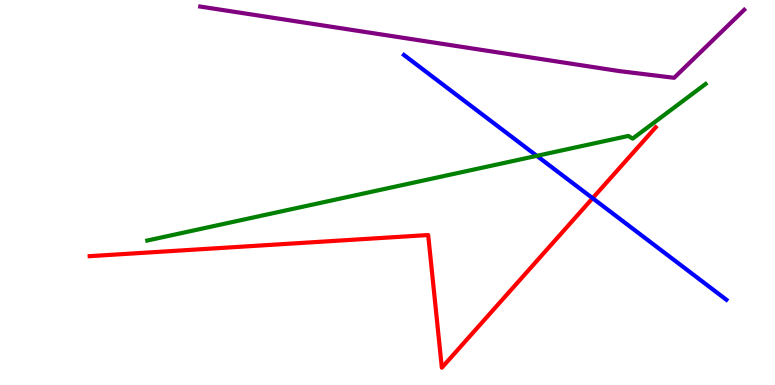[{'lines': ['blue', 'red'], 'intersections': [{'x': 7.65, 'y': 4.85}]}, {'lines': ['green', 'red'], 'intersections': []}, {'lines': ['purple', 'red'], 'intersections': []}, {'lines': ['blue', 'green'], 'intersections': [{'x': 6.93, 'y': 5.95}]}, {'lines': ['blue', 'purple'], 'intersections': []}, {'lines': ['green', 'purple'], 'intersections': []}]